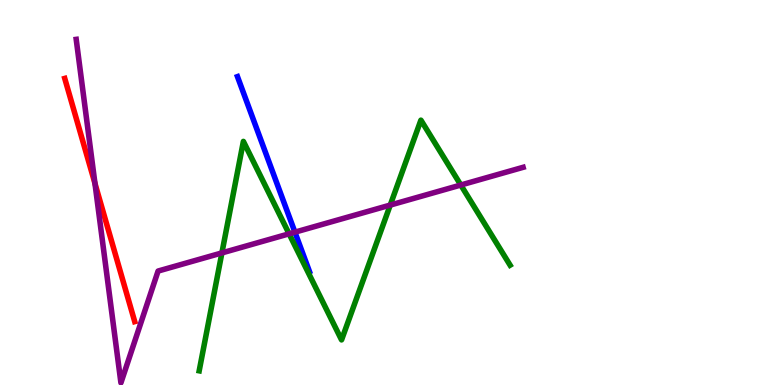[{'lines': ['blue', 'red'], 'intersections': []}, {'lines': ['green', 'red'], 'intersections': []}, {'lines': ['purple', 'red'], 'intersections': [{'x': 1.23, 'y': 5.24}]}, {'lines': ['blue', 'green'], 'intersections': []}, {'lines': ['blue', 'purple'], 'intersections': [{'x': 3.81, 'y': 3.97}]}, {'lines': ['green', 'purple'], 'intersections': [{'x': 2.86, 'y': 3.43}, {'x': 3.73, 'y': 3.93}, {'x': 5.04, 'y': 4.67}, {'x': 5.95, 'y': 5.19}]}]